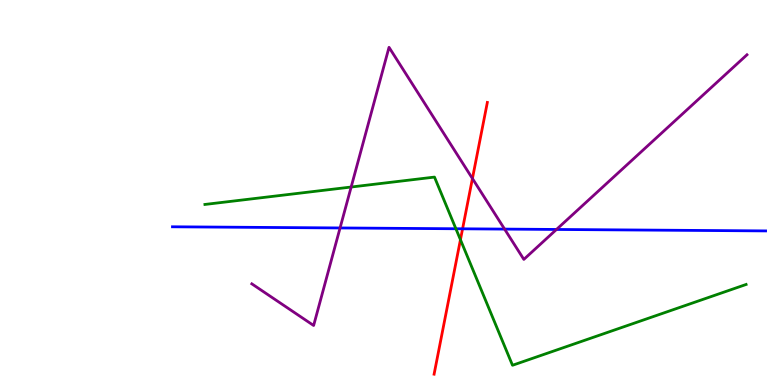[{'lines': ['blue', 'red'], 'intersections': [{'x': 5.97, 'y': 4.06}]}, {'lines': ['green', 'red'], 'intersections': [{'x': 5.94, 'y': 3.77}]}, {'lines': ['purple', 'red'], 'intersections': [{'x': 6.1, 'y': 5.36}]}, {'lines': ['blue', 'green'], 'intersections': [{'x': 5.88, 'y': 4.06}]}, {'lines': ['blue', 'purple'], 'intersections': [{'x': 4.39, 'y': 4.08}, {'x': 6.51, 'y': 4.05}, {'x': 7.18, 'y': 4.04}]}, {'lines': ['green', 'purple'], 'intersections': [{'x': 4.53, 'y': 5.14}]}]